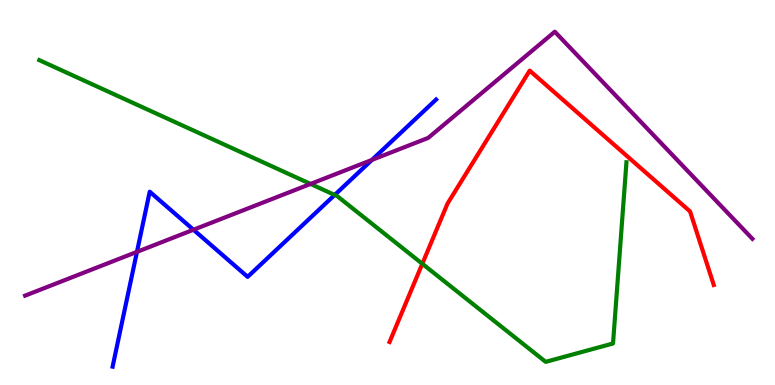[{'lines': ['blue', 'red'], 'intersections': []}, {'lines': ['green', 'red'], 'intersections': [{'x': 5.45, 'y': 3.15}]}, {'lines': ['purple', 'red'], 'intersections': []}, {'lines': ['blue', 'green'], 'intersections': [{'x': 4.32, 'y': 4.94}]}, {'lines': ['blue', 'purple'], 'intersections': [{'x': 1.77, 'y': 3.46}, {'x': 2.5, 'y': 4.03}, {'x': 4.8, 'y': 5.85}]}, {'lines': ['green', 'purple'], 'intersections': [{'x': 4.01, 'y': 5.22}]}]